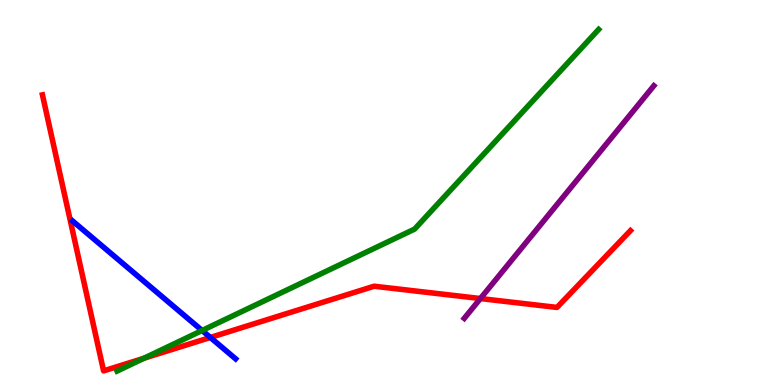[{'lines': ['blue', 'red'], 'intersections': [{'x': 2.71, 'y': 1.23}]}, {'lines': ['green', 'red'], 'intersections': [{'x': 1.86, 'y': 0.695}]}, {'lines': ['purple', 'red'], 'intersections': [{'x': 6.2, 'y': 2.25}]}, {'lines': ['blue', 'green'], 'intersections': [{'x': 2.61, 'y': 1.42}]}, {'lines': ['blue', 'purple'], 'intersections': []}, {'lines': ['green', 'purple'], 'intersections': []}]